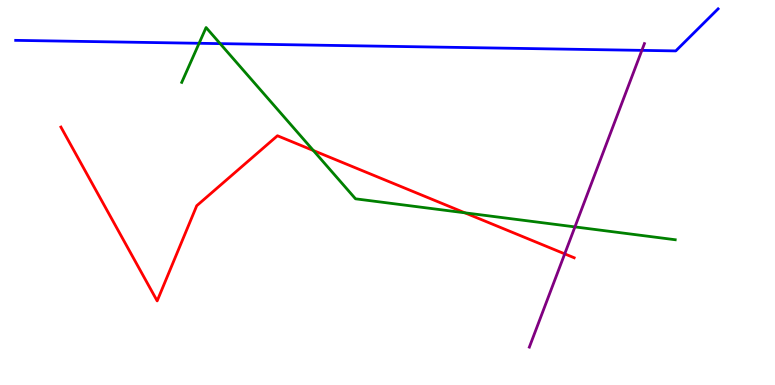[{'lines': ['blue', 'red'], 'intersections': []}, {'lines': ['green', 'red'], 'intersections': [{'x': 4.04, 'y': 6.09}, {'x': 6.0, 'y': 4.47}]}, {'lines': ['purple', 'red'], 'intersections': [{'x': 7.29, 'y': 3.41}]}, {'lines': ['blue', 'green'], 'intersections': [{'x': 2.57, 'y': 8.88}, {'x': 2.84, 'y': 8.87}]}, {'lines': ['blue', 'purple'], 'intersections': [{'x': 8.28, 'y': 8.69}]}, {'lines': ['green', 'purple'], 'intersections': [{'x': 7.42, 'y': 4.11}]}]